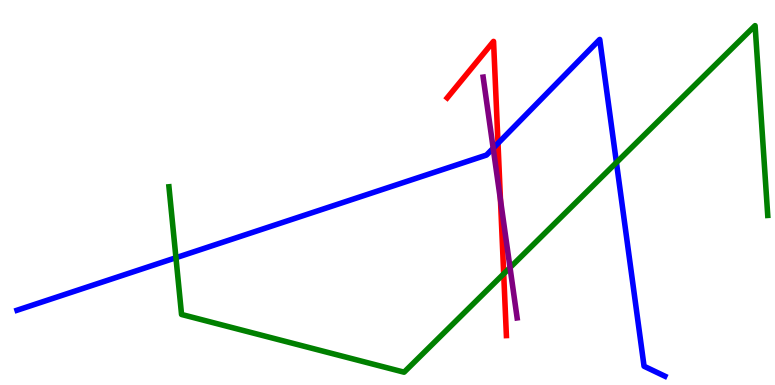[{'lines': ['blue', 'red'], 'intersections': [{'x': 6.43, 'y': 6.28}]}, {'lines': ['green', 'red'], 'intersections': [{'x': 6.5, 'y': 2.89}]}, {'lines': ['purple', 'red'], 'intersections': [{'x': 6.46, 'y': 4.81}]}, {'lines': ['blue', 'green'], 'intersections': [{'x': 2.27, 'y': 3.31}, {'x': 7.95, 'y': 5.78}]}, {'lines': ['blue', 'purple'], 'intersections': [{'x': 6.36, 'y': 6.15}]}, {'lines': ['green', 'purple'], 'intersections': [{'x': 6.58, 'y': 3.05}]}]